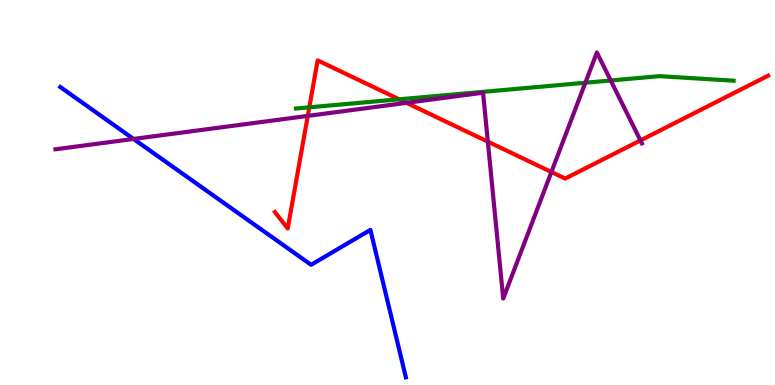[{'lines': ['blue', 'red'], 'intersections': []}, {'lines': ['green', 'red'], 'intersections': [{'x': 3.99, 'y': 7.21}, {'x': 5.15, 'y': 7.42}]}, {'lines': ['purple', 'red'], 'intersections': [{'x': 3.97, 'y': 6.99}, {'x': 5.25, 'y': 7.33}, {'x': 6.29, 'y': 6.32}, {'x': 7.11, 'y': 5.53}, {'x': 8.26, 'y': 6.35}]}, {'lines': ['blue', 'green'], 'intersections': []}, {'lines': ['blue', 'purple'], 'intersections': [{'x': 1.72, 'y': 6.39}]}, {'lines': ['green', 'purple'], 'intersections': [{'x': 7.55, 'y': 7.85}, {'x': 7.88, 'y': 7.91}]}]